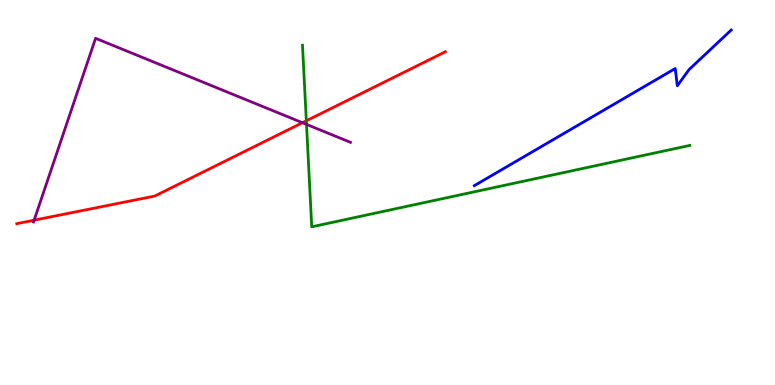[{'lines': ['blue', 'red'], 'intersections': []}, {'lines': ['green', 'red'], 'intersections': [{'x': 3.95, 'y': 6.86}]}, {'lines': ['purple', 'red'], 'intersections': [{'x': 0.44, 'y': 4.28}, {'x': 3.9, 'y': 6.81}]}, {'lines': ['blue', 'green'], 'intersections': []}, {'lines': ['blue', 'purple'], 'intersections': []}, {'lines': ['green', 'purple'], 'intersections': [{'x': 3.96, 'y': 6.77}]}]